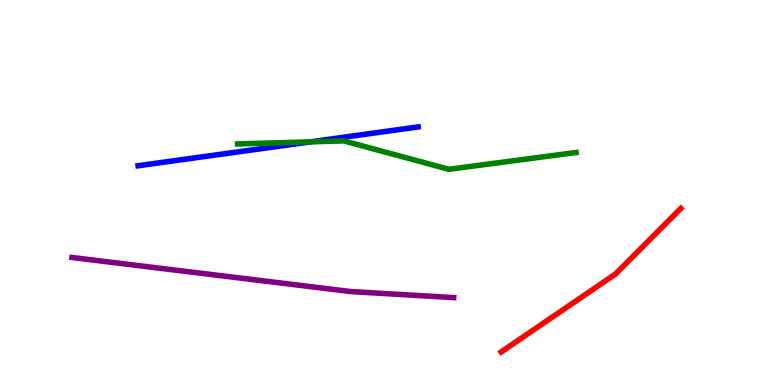[{'lines': ['blue', 'red'], 'intersections': []}, {'lines': ['green', 'red'], 'intersections': []}, {'lines': ['purple', 'red'], 'intersections': []}, {'lines': ['blue', 'green'], 'intersections': [{'x': 4.01, 'y': 6.32}]}, {'lines': ['blue', 'purple'], 'intersections': []}, {'lines': ['green', 'purple'], 'intersections': []}]